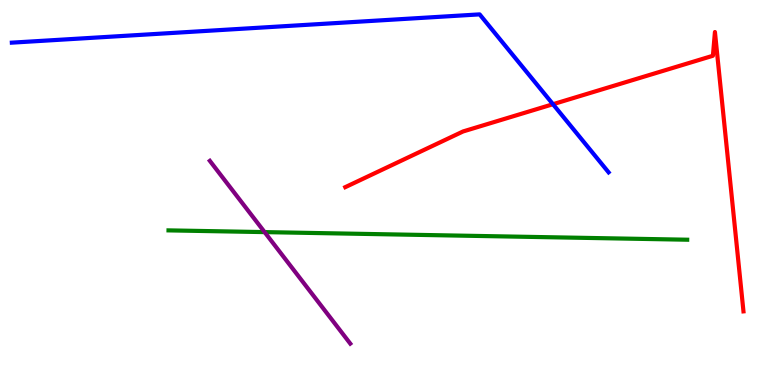[{'lines': ['blue', 'red'], 'intersections': [{'x': 7.14, 'y': 7.29}]}, {'lines': ['green', 'red'], 'intersections': []}, {'lines': ['purple', 'red'], 'intersections': []}, {'lines': ['blue', 'green'], 'intersections': []}, {'lines': ['blue', 'purple'], 'intersections': []}, {'lines': ['green', 'purple'], 'intersections': [{'x': 3.41, 'y': 3.97}]}]